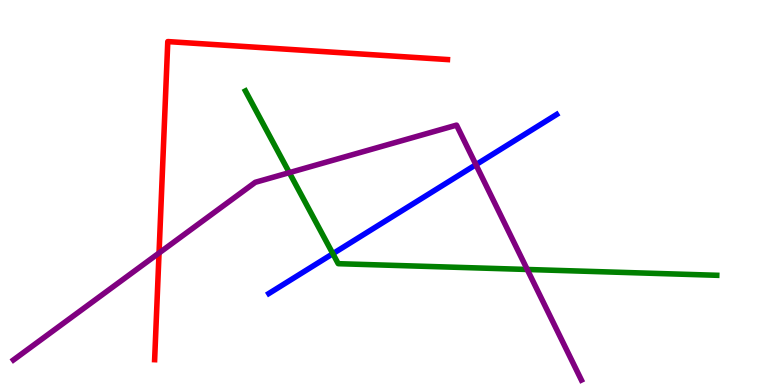[{'lines': ['blue', 'red'], 'intersections': []}, {'lines': ['green', 'red'], 'intersections': []}, {'lines': ['purple', 'red'], 'intersections': [{'x': 2.05, 'y': 3.43}]}, {'lines': ['blue', 'green'], 'intersections': [{'x': 4.29, 'y': 3.41}]}, {'lines': ['blue', 'purple'], 'intersections': [{'x': 6.14, 'y': 5.72}]}, {'lines': ['green', 'purple'], 'intersections': [{'x': 3.73, 'y': 5.52}, {'x': 6.8, 'y': 3.0}]}]